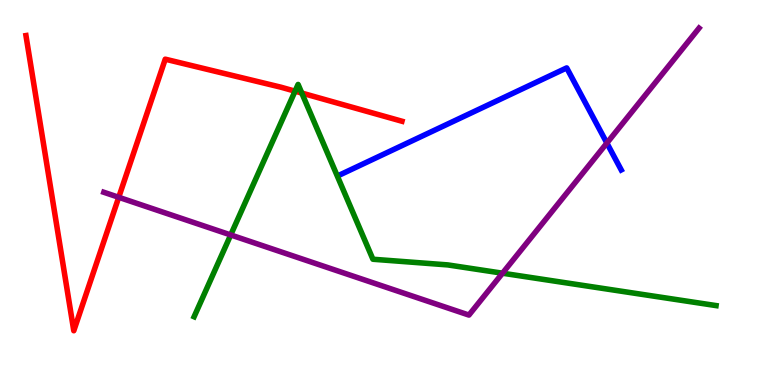[{'lines': ['blue', 'red'], 'intersections': []}, {'lines': ['green', 'red'], 'intersections': [{'x': 3.81, 'y': 7.63}, {'x': 3.89, 'y': 7.58}]}, {'lines': ['purple', 'red'], 'intersections': [{'x': 1.53, 'y': 4.88}]}, {'lines': ['blue', 'green'], 'intersections': []}, {'lines': ['blue', 'purple'], 'intersections': [{'x': 7.83, 'y': 6.28}]}, {'lines': ['green', 'purple'], 'intersections': [{'x': 2.98, 'y': 3.9}, {'x': 6.48, 'y': 2.9}]}]